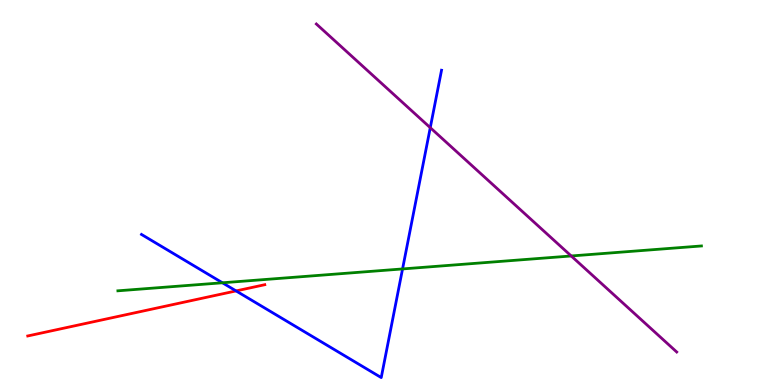[{'lines': ['blue', 'red'], 'intersections': [{'x': 3.05, 'y': 2.44}]}, {'lines': ['green', 'red'], 'intersections': []}, {'lines': ['purple', 'red'], 'intersections': []}, {'lines': ['blue', 'green'], 'intersections': [{'x': 2.87, 'y': 2.66}, {'x': 5.19, 'y': 3.01}]}, {'lines': ['blue', 'purple'], 'intersections': [{'x': 5.55, 'y': 6.68}]}, {'lines': ['green', 'purple'], 'intersections': [{'x': 7.37, 'y': 3.35}]}]